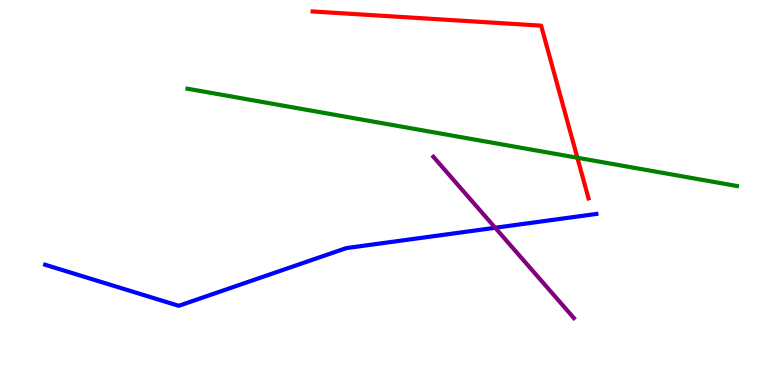[{'lines': ['blue', 'red'], 'intersections': []}, {'lines': ['green', 'red'], 'intersections': [{'x': 7.45, 'y': 5.9}]}, {'lines': ['purple', 'red'], 'intersections': []}, {'lines': ['blue', 'green'], 'intersections': []}, {'lines': ['blue', 'purple'], 'intersections': [{'x': 6.39, 'y': 4.08}]}, {'lines': ['green', 'purple'], 'intersections': []}]